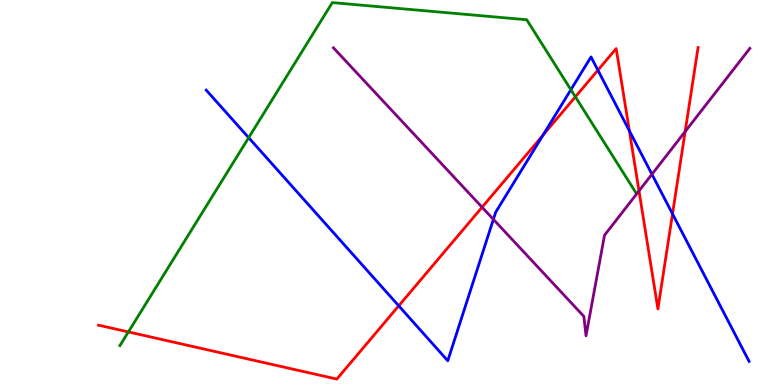[{'lines': ['blue', 'red'], 'intersections': [{'x': 5.15, 'y': 2.06}, {'x': 7.01, 'y': 6.49}, {'x': 7.71, 'y': 8.18}, {'x': 8.12, 'y': 6.6}, {'x': 8.68, 'y': 4.44}]}, {'lines': ['green', 'red'], 'intersections': [{'x': 1.66, 'y': 1.38}, {'x': 7.42, 'y': 7.48}]}, {'lines': ['purple', 'red'], 'intersections': [{'x': 6.22, 'y': 4.62}, {'x': 8.25, 'y': 5.04}, {'x': 8.84, 'y': 6.58}]}, {'lines': ['blue', 'green'], 'intersections': [{'x': 3.21, 'y': 6.42}, {'x': 7.37, 'y': 7.67}]}, {'lines': ['blue', 'purple'], 'intersections': [{'x': 6.37, 'y': 4.3}, {'x': 8.41, 'y': 5.47}]}, {'lines': ['green', 'purple'], 'intersections': []}]